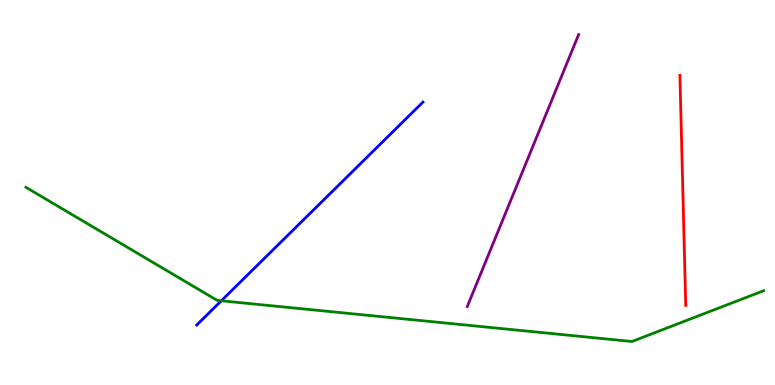[{'lines': ['blue', 'red'], 'intersections': []}, {'lines': ['green', 'red'], 'intersections': []}, {'lines': ['purple', 'red'], 'intersections': []}, {'lines': ['blue', 'green'], 'intersections': [{'x': 2.86, 'y': 2.19}]}, {'lines': ['blue', 'purple'], 'intersections': []}, {'lines': ['green', 'purple'], 'intersections': []}]